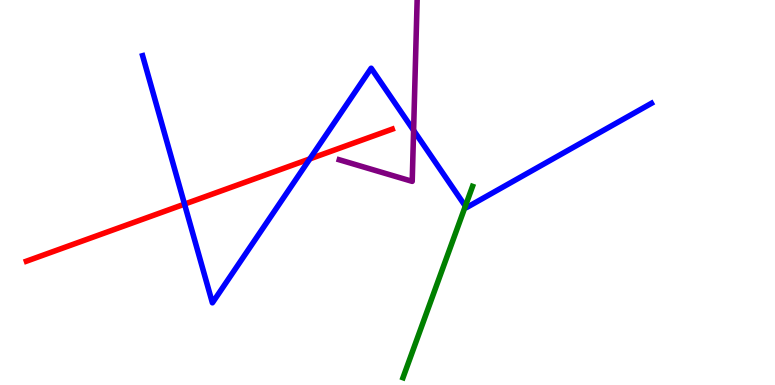[{'lines': ['blue', 'red'], 'intersections': [{'x': 2.38, 'y': 4.7}, {'x': 4.0, 'y': 5.87}]}, {'lines': ['green', 'red'], 'intersections': []}, {'lines': ['purple', 'red'], 'intersections': []}, {'lines': ['blue', 'green'], 'intersections': [{'x': 6.0, 'y': 4.65}]}, {'lines': ['blue', 'purple'], 'intersections': [{'x': 5.34, 'y': 6.61}]}, {'lines': ['green', 'purple'], 'intersections': []}]